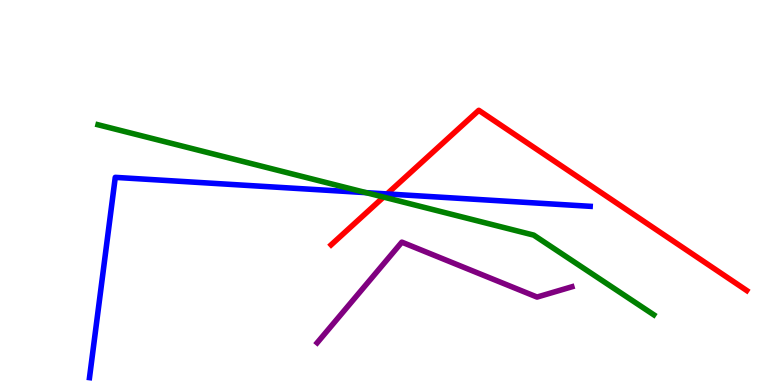[{'lines': ['blue', 'red'], 'intersections': [{'x': 4.99, 'y': 4.96}]}, {'lines': ['green', 'red'], 'intersections': [{'x': 4.95, 'y': 4.88}]}, {'lines': ['purple', 'red'], 'intersections': []}, {'lines': ['blue', 'green'], 'intersections': [{'x': 4.72, 'y': 5.0}]}, {'lines': ['blue', 'purple'], 'intersections': []}, {'lines': ['green', 'purple'], 'intersections': []}]